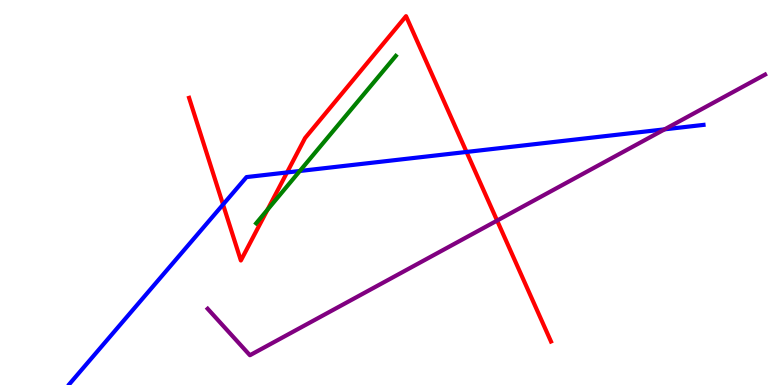[{'lines': ['blue', 'red'], 'intersections': [{'x': 2.88, 'y': 4.69}, {'x': 3.7, 'y': 5.52}, {'x': 6.02, 'y': 6.05}]}, {'lines': ['green', 'red'], 'intersections': [{'x': 3.45, 'y': 4.55}]}, {'lines': ['purple', 'red'], 'intersections': [{'x': 6.41, 'y': 4.27}]}, {'lines': ['blue', 'green'], 'intersections': [{'x': 3.87, 'y': 5.56}]}, {'lines': ['blue', 'purple'], 'intersections': [{'x': 8.58, 'y': 6.64}]}, {'lines': ['green', 'purple'], 'intersections': []}]